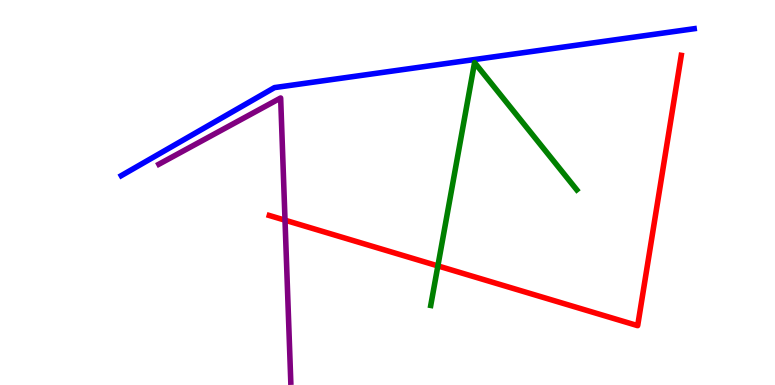[{'lines': ['blue', 'red'], 'intersections': []}, {'lines': ['green', 'red'], 'intersections': [{'x': 5.65, 'y': 3.09}]}, {'lines': ['purple', 'red'], 'intersections': [{'x': 3.68, 'y': 4.28}]}, {'lines': ['blue', 'green'], 'intersections': []}, {'lines': ['blue', 'purple'], 'intersections': []}, {'lines': ['green', 'purple'], 'intersections': []}]